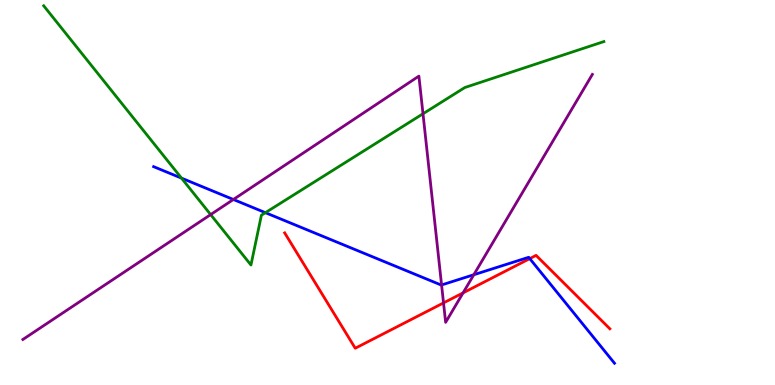[{'lines': ['blue', 'red'], 'intersections': [{'x': 6.84, 'y': 3.28}]}, {'lines': ['green', 'red'], 'intersections': []}, {'lines': ['purple', 'red'], 'intersections': [{'x': 5.72, 'y': 2.13}, {'x': 5.98, 'y': 2.39}]}, {'lines': ['blue', 'green'], 'intersections': [{'x': 2.34, 'y': 5.37}, {'x': 3.42, 'y': 4.48}]}, {'lines': ['blue', 'purple'], 'intersections': [{'x': 3.01, 'y': 4.82}, {'x': 5.7, 'y': 2.6}, {'x': 6.11, 'y': 2.86}]}, {'lines': ['green', 'purple'], 'intersections': [{'x': 2.72, 'y': 4.43}, {'x': 5.46, 'y': 7.04}]}]